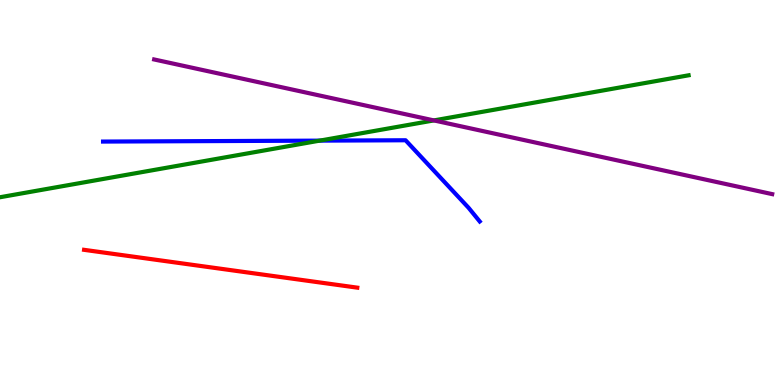[{'lines': ['blue', 'red'], 'intersections': []}, {'lines': ['green', 'red'], 'intersections': []}, {'lines': ['purple', 'red'], 'intersections': []}, {'lines': ['blue', 'green'], 'intersections': [{'x': 4.13, 'y': 6.35}]}, {'lines': ['blue', 'purple'], 'intersections': []}, {'lines': ['green', 'purple'], 'intersections': [{'x': 5.6, 'y': 6.87}]}]